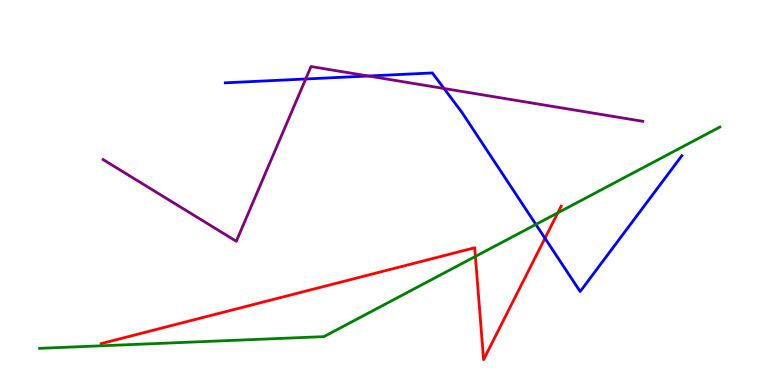[{'lines': ['blue', 'red'], 'intersections': [{'x': 7.03, 'y': 3.81}]}, {'lines': ['green', 'red'], 'intersections': [{'x': 6.13, 'y': 3.34}, {'x': 7.2, 'y': 4.47}]}, {'lines': ['purple', 'red'], 'intersections': []}, {'lines': ['blue', 'green'], 'intersections': [{'x': 6.91, 'y': 4.17}]}, {'lines': ['blue', 'purple'], 'intersections': [{'x': 3.94, 'y': 7.95}, {'x': 4.75, 'y': 8.03}, {'x': 5.73, 'y': 7.7}]}, {'lines': ['green', 'purple'], 'intersections': []}]